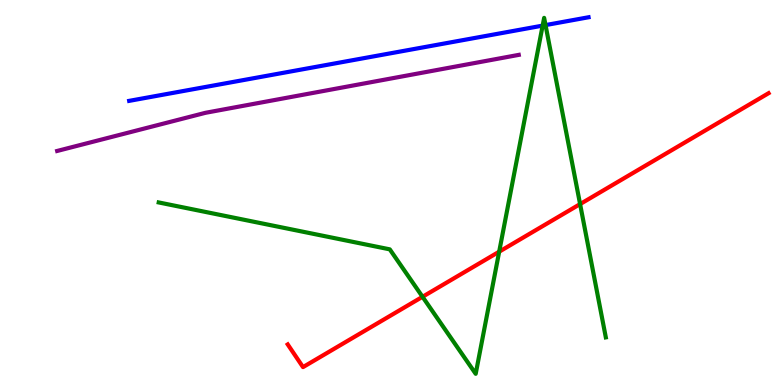[{'lines': ['blue', 'red'], 'intersections': []}, {'lines': ['green', 'red'], 'intersections': [{'x': 5.45, 'y': 2.29}, {'x': 6.44, 'y': 3.46}, {'x': 7.49, 'y': 4.7}]}, {'lines': ['purple', 'red'], 'intersections': []}, {'lines': ['blue', 'green'], 'intersections': [{'x': 7.0, 'y': 9.33}, {'x': 7.04, 'y': 9.35}]}, {'lines': ['blue', 'purple'], 'intersections': []}, {'lines': ['green', 'purple'], 'intersections': []}]